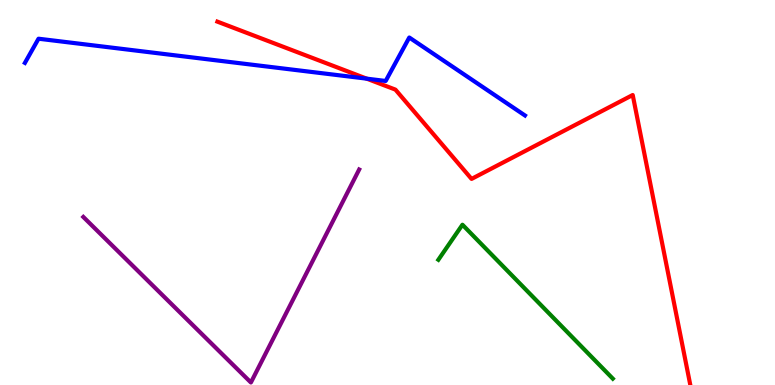[{'lines': ['blue', 'red'], 'intersections': [{'x': 4.73, 'y': 7.96}]}, {'lines': ['green', 'red'], 'intersections': []}, {'lines': ['purple', 'red'], 'intersections': []}, {'lines': ['blue', 'green'], 'intersections': []}, {'lines': ['blue', 'purple'], 'intersections': []}, {'lines': ['green', 'purple'], 'intersections': []}]